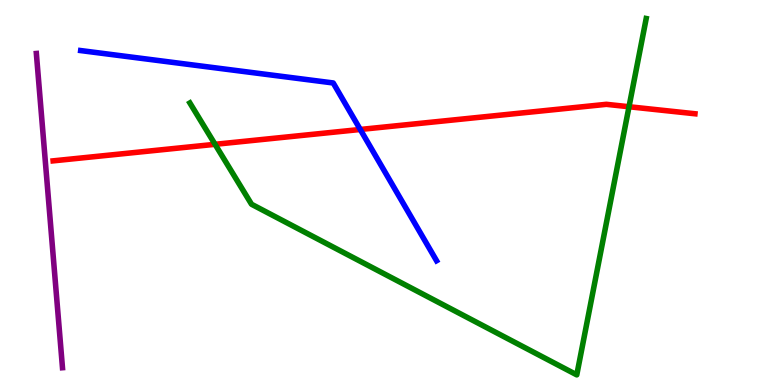[{'lines': ['blue', 'red'], 'intersections': [{'x': 4.65, 'y': 6.64}]}, {'lines': ['green', 'red'], 'intersections': [{'x': 2.77, 'y': 6.25}, {'x': 8.12, 'y': 7.23}]}, {'lines': ['purple', 'red'], 'intersections': []}, {'lines': ['blue', 'green'], 'intersections': []}, {'lines': ['blue', 'purple'], 'intersections': []}, {'lines': ['green', 'purple'], 'intersections': []}]